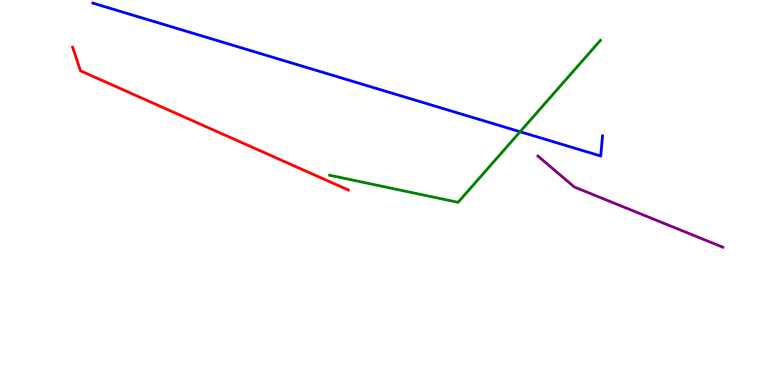[{'lines': ['blue', 'red'], 'intersections': []}, {'lines': ['green', 'red'], 'intersections': []}, {'lines': ['purple', 'red'], 'intersections': []}, {'lines': ['blue', 'green'], 'intersections': [{'x': 6.71, 'y': 6.58}]}, {'lines': ['blue', 'purple'], 'intersections': []}, {'lines': ['green', 'purple'], 'intersections': []}]